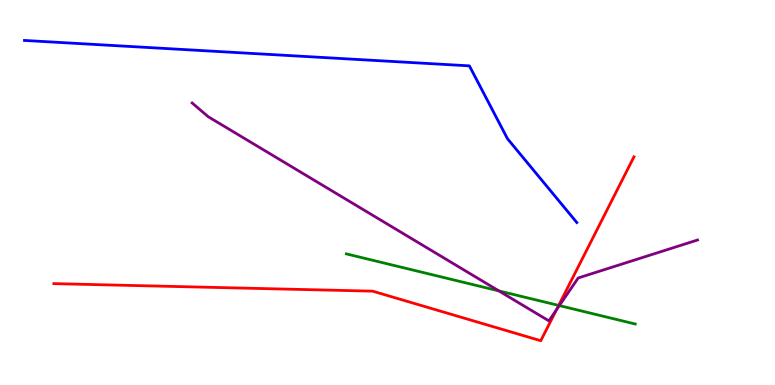[{'lines': ['blue', 'red'], 'intersections': []}, {'lines': ['green', 'red'], 'intersections': [{'x': 7.21, 'y': 2.07}]}, {'lines': ['purple', 'red'], 'intersections': [{'x': 7.18, 'y': 1.95}]}, {'lines': ['blue', 'green'], 'intersections': []}, {'lines': ['blue', 'purple'], 'intersections': []}, {'lines': ['green', 'purple'], 'intersections': [{'x': 6.44, 'y': 2.44}, {'x': 7.22, 'y': 2.06}]}]